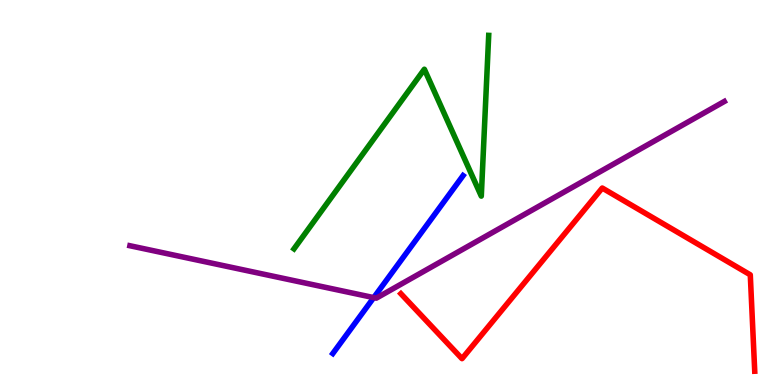[{'lines': ['blue', 'red'], 'intersections': []}, {'lines': ['green', 'red'], 'intersections': []}, {'lines': ['purple', 'red'], 'intersections': []}, {'lines': ['blue', 'green'], 'intersections': []}, {'lines': ['blue', 'purple'], 'intersections': [{'x': 4.82, 'y': 2.27}]}, {'lines': ['green', 'purple'], 'intersections': []}]